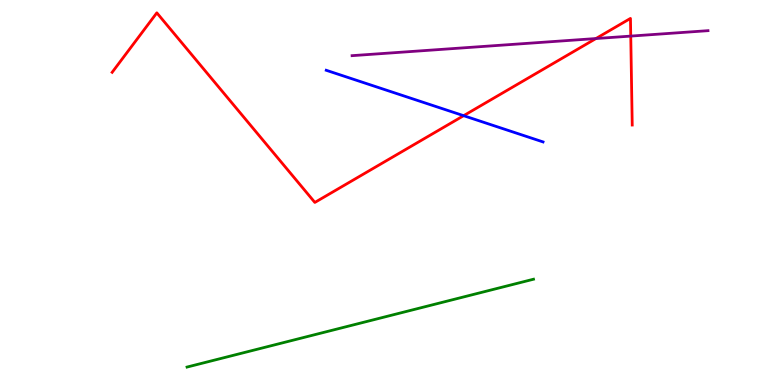[{'lines': ['blue', 'red'], 'intersections': [{'x': 5.98, 'y': 7.0}]}, {'lines': ['green', 'red'], 'intersections': []}, {'lines': ['purple', 'red'], 'intersections': [{'x': 7.69, 'y': 9.0}, {'x': 8.14, 'y': 9.06}]}, {'lines': ['blue', 'green'], 'intersections': []}, {'lines': ['blue', 'purple'], 'intersections': []}, {'lines': ['green', 'purple'], 'intersections': []}]